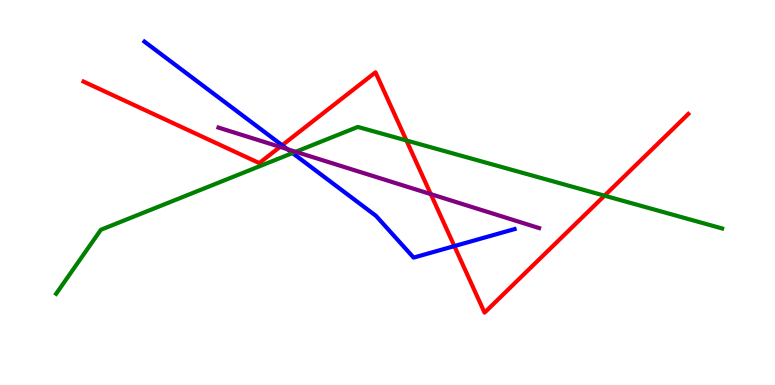[{'lines': ['blue', 'red'], 'intersections': [{'x': 3.64, 'y': 6.23}, {'x': 5.86, 'y': 3.61}]}, {'lines': ['green', 'red'], 'intersections': [{'x': 5.24, 'y': 6.35}, {'x': 7.8, 'y': 4.92}]}, {'lines': ['purple', 'red'], 'intersections': [{'x': 3.61, 'y': 6.18}, {'x': 5.56, 'y': 4.96}]}, {'lines': ['blue', 'green'], 'intersections': [{'x': 3.77, 'y': 6.02}]}, {'lines': ['blue', 'purple'], 'intersections': [{'x': 3.71, 'y': 6.13}]}, {'lines': ['green', 'purple'], 'intersections': [{'x': 3.82, 'y': 6.06}]}]